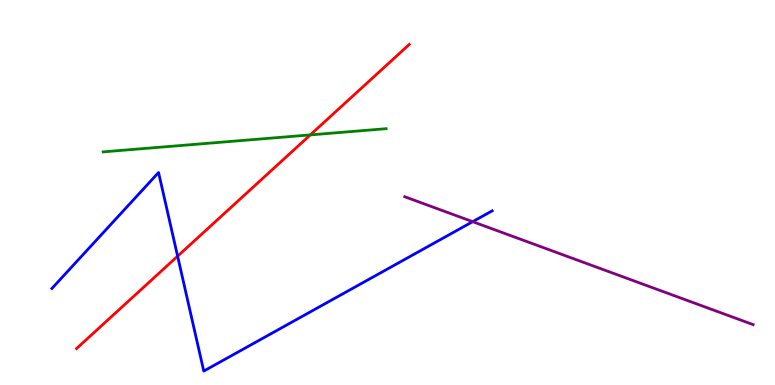[{'lines': ['blue', 'red'], 'intersections': [{'x': 2.29, 'y': 3.35}]}, {'lines': ['green', 'red'], 'intersections': [{'x': 4.0, 'y': 6.5}]}, {'lines': ['purple', 'red'], 'intersections': []}, {'lines': ['blue', 'green'], 'intersections': []}, {'lines': ['blue', 'purple'], 'intersections': [{'x': 6.1, 'y': 4.24}]}, {'lines': ['green', 'purple'], 'intersections': []}]